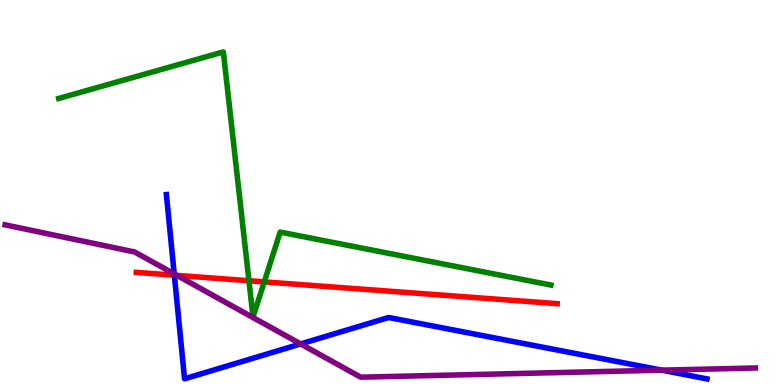[{'lines': ['blue', 'red'], 'intersections': [{'x': 2.25, 'y': 2.85}]}, {'lines': ['green', 'red'], 'intersections': [{'x': 3.21, 'y': 2.71}, {'x': 3.41, 'y': 2.68}]}, {'lines': ['purple', 'red'], 'intersections': [{'x': 2.28, 'y': 2.85}]}, {'lines': ['blue', 'green'], 'intersections': []}, {'lines': ['blue', 'purple'], 'intersections': [{'x': 2.25, 'y': 2.89}, {'x': 3.88, 'y': 1.07}, {'x': 8.54, 'y': 0.385}]}, {'lines': ['green', 'purple'], 'intersections': []}]